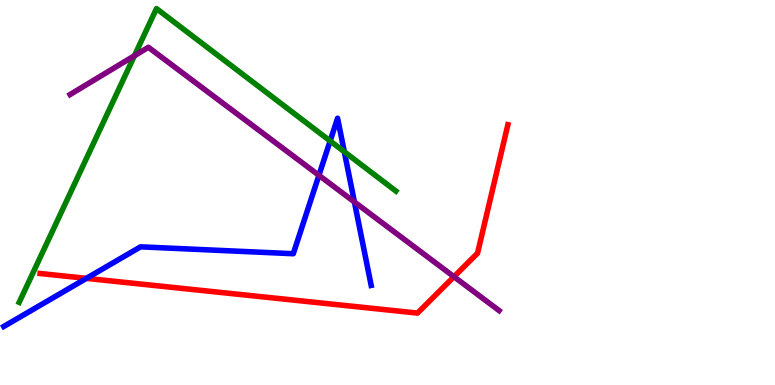[{'lines': ['blue', 'red'], 'intersections': [{'x': 1.11, 'y': 2.77}]}, {'lines': ['green', 'red'], 'intersections': []}, {'lines': ['purple', 'red'], 'intersections': [{'x': 5.86, 'y': 2.81}]}, {'lines': ['blue', 'green'], 'intersections': [{'x': 4.26, 'y': 6.34}, {'x': 4.44, 'y': 6.06}]}, {'lines': ['blue', 'purple'], 'intersections': [{'x': 4.12, 'y': 5.45}, {'x': 4.57, 'y': 4.75}]}, {'lines': ['green', 'purple'], 'intersections': [{'x': 1.73, 'y': 8.55}]}]